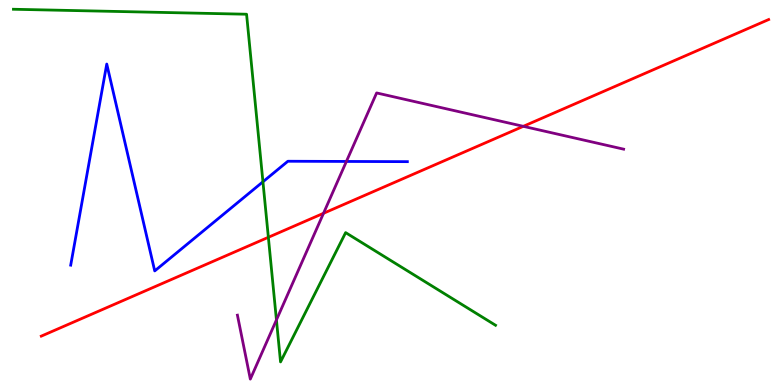[{'lines': ['blue', 'red'], 'intersections': []}, {'lines': ['green', 'red'], 'intersections': [{'x': 3.46, 'y': 3.84}]}, {'lines': ['purple', 'red'], 'intersections': [{'x': 4.17, 'y': 4.46}, {'x': 6.75, 'y': 6.72}]}, {'lines': ['blue', 'green'], 'intersections': [{'x': 3.39, 'y': 5.28}]}, {'lines': ['blue', 'purple'], 'intersections': [{'x': 4.47, 'y': 5.81}]}, {'lines': ['green', 'purple'], 'intersections': [{'x': 3.57, 'y': 1.69}]}]